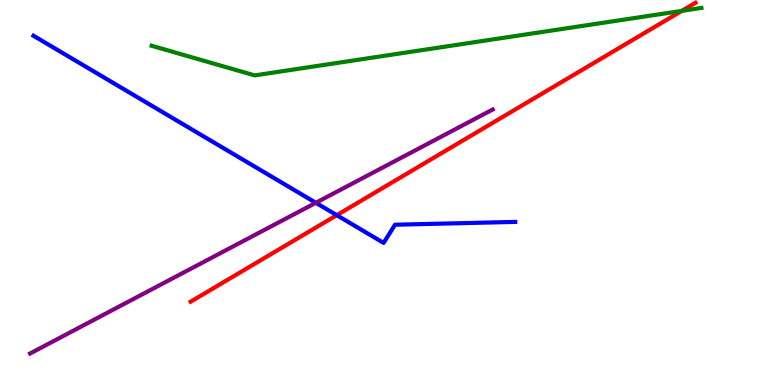[{'lines': ['blue', 'red'], 'intersections': [{'x': 4.34, 'y': 4.41}]}, {'lines': ['green', 'red'], 'intersections': [{'x': 8.8, 'y': 9.72}]}, {'lines': ['purple', 'red'], 'intersections': []}, {'lines': ['blue', 'green'], 'intersections': []}, {'lines': ['blue', 'purple'], 'intersections': [{'x': 4.08, 'y': 4.73}]}, {'lines': ['green', 'purple'], 'intersections': []}]